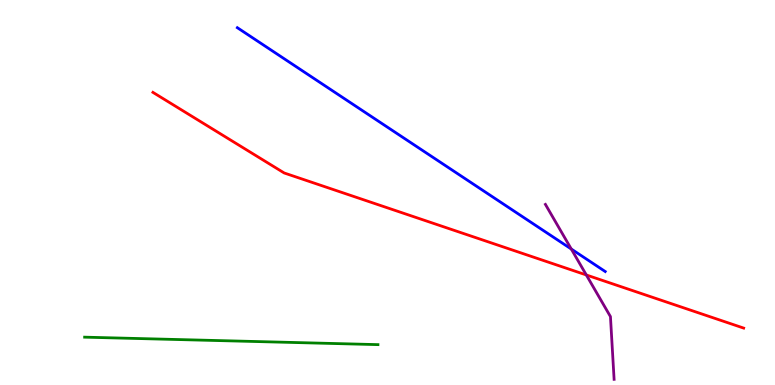[{'lines': ['blue', 'red'], 'intersections': []}, {'lines': ['green', 'red'], 'intersections': []}, {'lines': ['purple', 'red'], 'intersections': [{'x': 7.57, 'y': 2.86}]}, {'lines': ['blue', 'green'], 'intersections': []}, {'lines': ['blue', 'purple'], 'intersections': [{'x': 7.37, 'y': 3.53}]}, {'lines': ['green', 'purple'], 'intersections': []}]